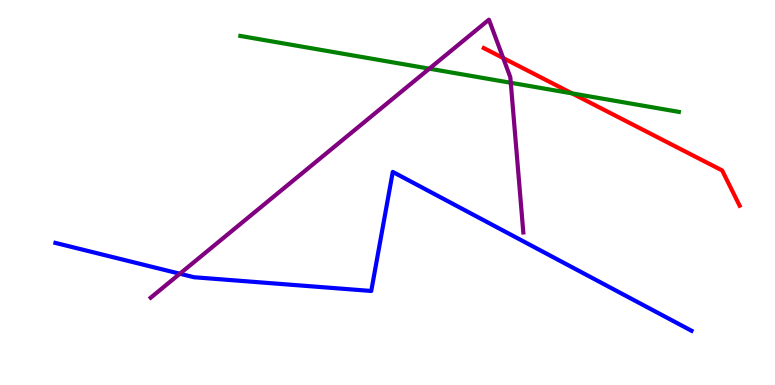[{'lines': ['blue', 'red'], 'intersections': []}, {'lines': ['green', 'red'], 'intersections': [{'x': 7.38, 'y': 7.57}]}, {'lines': ['purple', 'red'], 'intersections': [{'x': 6.49, 'y': 8.49}]}, {'lines': ['blue', 'green'], 'intersections': []}, {'lines': ['blue', 'purple'], 'intersections': [{'x': 2.32, 'y': 2.89}]}, {'lines': ['green', 'purple'], 'intersections': [{'x': 5.54, 'y': 8.22}, {'x': 6.59, 'y': 7.85}]}]